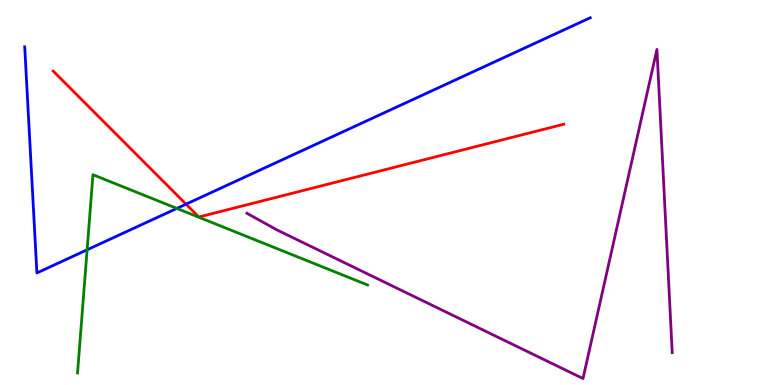[{'lines': ['blue', 'red'], 'intersections': [{'x': 2.4, 'y': 4.7}]}, {'lines': ['green', 'red'], 'intersections': []}, {'lines': ['purple', 'red'], 'intersections': []}, {'lines': ['blue', 'green'], 'intersections': [{'x': 1.12, 'y': 3.51}, {'x': 2.28, 'y': 4.59}]}, {'lines': ['blue', 'purple'], 'intersections': []}, {'lines': ['green', 'purple'], 'intersections': []}]